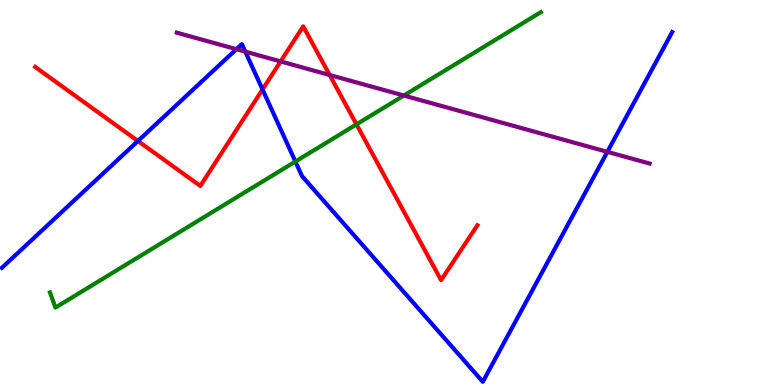[{'lines': ['blue', 'red'], 'intersections': [{'x': 1.78, 'y': 6.34}, {'x': 3.39, 'y': 7.68}]}, {'lines': ['green', 'red'], 'intersections': [{'x': 4.6, 'y': 6.77}]}, {'lines': ['purple', 'red'], 'intersections': [{'x': 3.62, 'y': 8.4}, {'x': 4.25, 'y': 8.05}]}, {'lines': ['blue', 'green'], 'intersections': [{'x': 3.81, 'y': 5.8}]}, {'lines': ['blue', 'purple'], 'intersections': [{'x': 3.05, 'y': 8.72}, {'x': 3.17, 'y': 8.66}, {'x': 7.84, 'y': 6.06}]}, {'lines': ['green', 'purple'], 'intersections': [{'x': 5.21, 'y': 7.52}]}]